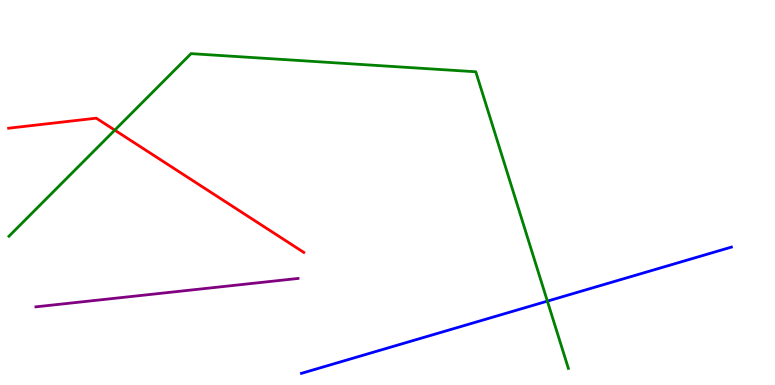[{'lines': ['blue', 'red'], 'intersections': []}, {'lines': ['green', 'red'], 'intersections': [{'x': 1.48, 'y': 6.62}]}, {'lines': ['purple', 'red'], 'intersections': []}, {'lines': ['blue', 'green'], 'intersections': [{'x': 7.06, 'y': 2.18}]}, {'lines': ['blue', 'purple'], 'intersections': []}, {'lines': ['green', 'purple'], 'intersections': []}]